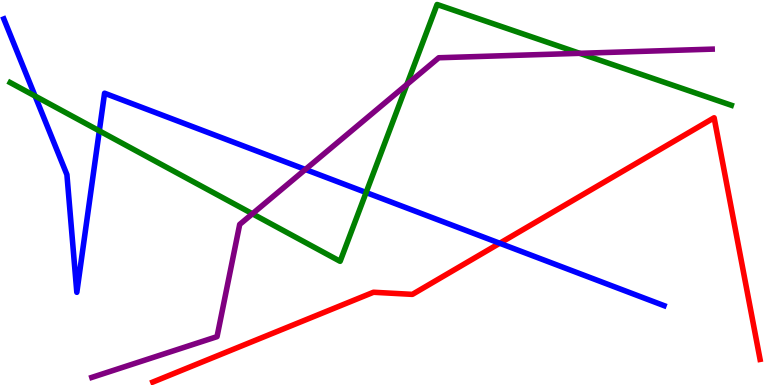[{'lines': ['blue', 'red'], 'intersections': [{'x': 6.45, 'y': 3.68}]}, {'lines': ['green', 'red'], 'intersections': []}, {'lines': ['purple', 'red'], 'intersections': []}, {'lines': ['blue', 'green'], 'intersections': [{'x': 0.453, 'y': 7.51}, {'x': 1.28, 'y': 6.6}, {'x': 4.72, 'y': 5.0}]}, {'lines': ['blue', 'purple'], 'intersections': [{'x': 3.94, 'y': 5.6}]}, {'lines': ['green', 'purple'], 'intersections': [{'x': 3.26, 'y': 4.45}, {'x': 5.25, 'y': 7.81}, {'x': 7.48, 'y': 8.62}]}]